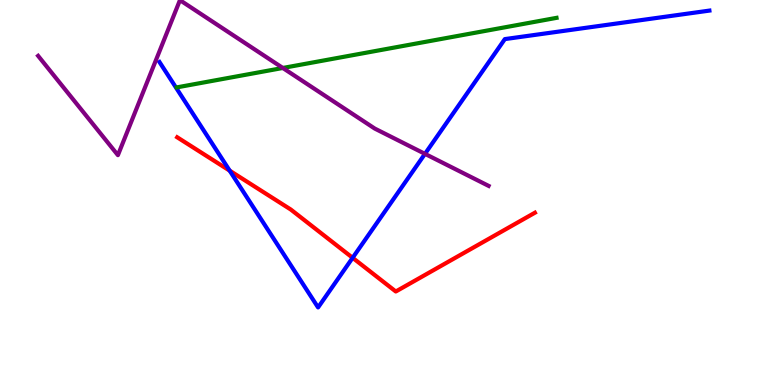[{'lines': ['blue', 'red'], 'intersections': [{'x': 2.96, 'y': 5.57}, {'x': 4.55, 'y': 3.3}]}, {'lines': ['green', 'red'], 'intersections': []}, {'lines': ['purple', 'red'], 'intersections': []}, {'lines': ['blue', 'green'], 'intersections': []}, {'lines': ['blue', 'purple'], 'intersections': [{'x': 5.48, 'y': 6.0}]}, {'lines': ['green', 'purple'], 'intersections': [{'x': 3.65, 'y': 8.23}]}]